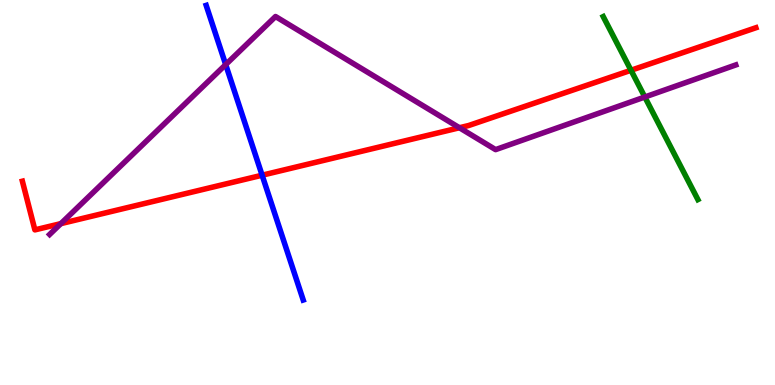[{'lines': ['blue', 'red'], 'intersections': [{'x': 3.38, 'y': 5.45}]}, {'lines': ['green', 'red'], 'intersections': [{'x': 8.14, 'y': 8.17}]}, {'lines': ['purple', 'red'], 'intersections': [{'x': 0.785, 'y': 4.19}, {'x': 5.93, 'y': 6.68}]}, {'lines': ['blue', 'green'], 'intersections': []}, {'lines': ['blue', 'purple'], 'intersections': [{'x': 2.91, 'y': 8.32}]}, {'lines': ['green', 'purple'], 'intersections': [{'x': 8.32, 'y': 7.48}]}]